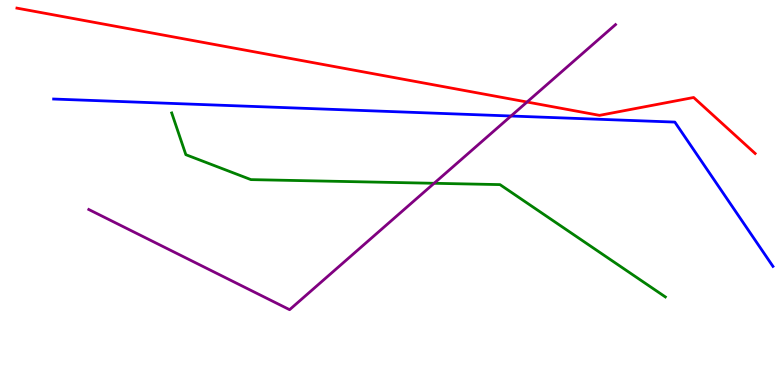[{'lines': ['blue', 'red'], 'intersections': []}, {'lines': ['green', 'red'], 'intersections': []}, {'lines': ['purple', 'red'], 'intersections': [{'x': 6.8, 'y': 7.35}]}, {'lines': ['blue', 'green'], 'intersections': []}, {'lines': ['blue', 'purple'], 'intersections': [{'x': 6.59, 'y': 6.99}]}, {'lines': ['green', 'purple'], 'intersections': [{'x': 5.6, 'y': 5.24}]}]